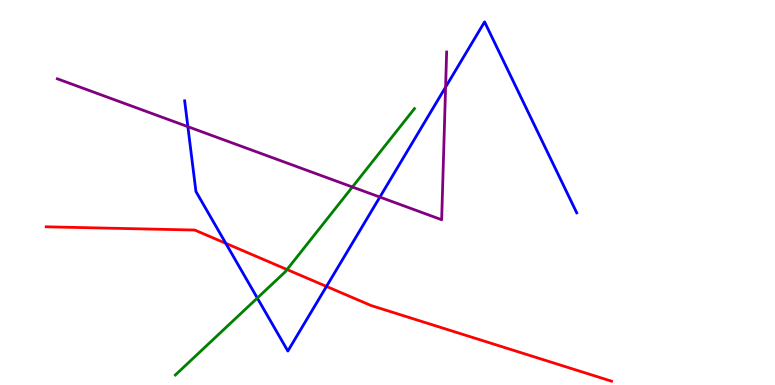[{'lines': ['blue', 'red'], 'intersections': [{'x': 2.91, 'y': 3.68}, {'x': 4.21, 'y': 2.56}]}, {'lines': ['green', 'red'], 'intersections': [{'x': 3.7, 'y': 3.0}]}, {'lines': ['purple', 'red'], 'intersections': []}, {'lines': ['blue', 'green'], 'intersections': [{'x': 3.32, 'y': 2.26}]}, {'lines': ['blue', 'purple'], 'intersections': [{'x': 2.42, 'y': 6.71}, {'x': 4.9, 'y': 4.88}, {'x': 5.75, 'y': 7.74}]}, {'lines': ['green', 'purple'], 'intersections': [{'x': 4.55, 'y': 5.14}]}]